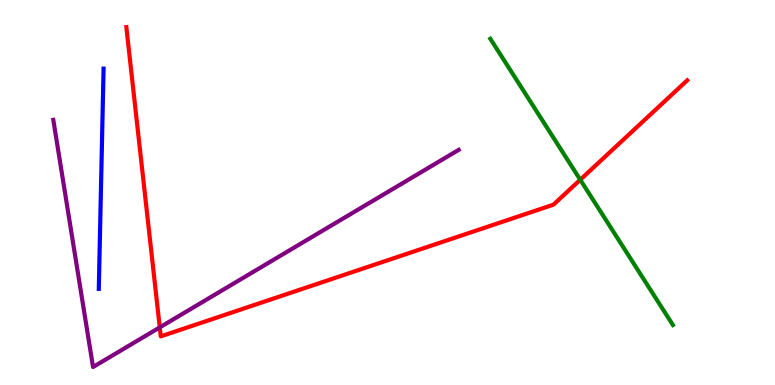[{'lines': ['blue', 'red'], 'intersections': []}, {'lines': ['green', 'red'], 'intersections': [{'x': 7.49, 'y': 5.33}]}, {'lines': ['purple', 'red'], 'intersections': [{'x': 2.06, 'y': 1.5}]}, {'lines': ['blue', 'green'], 'intersections': []}, {'lines': ['blue', 'purple'], 'intersections': []}, {'lines': ['green', 'purple'], 'intersections': []}]